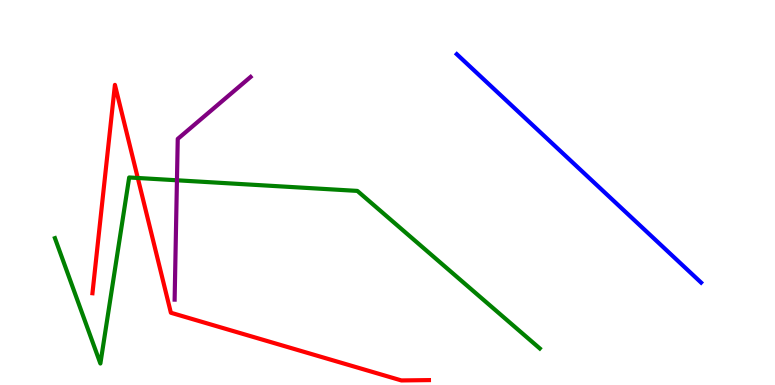[{'lines': ['blue', 'red'], 'intersections': []}, {'lines': ['green', 'red'], 'intersections': [{'x': 1.78, 'y': 5.38}]}, {'lines': ['purple', 'red'], 'intersections': []}, {'lines': ['blue', 'green'], 'intersections': []}, {'lines': ['blue', 'purple'], 'intersections': []}, {'lines': ['green', 'purple'], 'intersections': [{'x': 2.28, 'y': 5.32}]}]